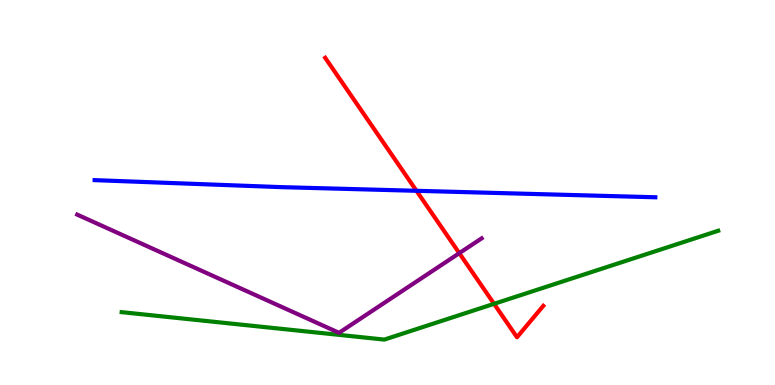[{'lines': ['blue', 'red'], 'intersections': [{'x': 5.37, 'y': 5.04}]}, {'lines': ['green', 'red'], 'intersections': [{'x': 6.37, 'y': 2.11}]}, {'lines': ['purple', 'red'], 'intersections': [{'x': 5.93, 'y': 3.42}]}, {'lines': ['blue', 'green'], 'intersections': []}, {'lines': ['blue', 'purple'], 'intersections': []}, {'lines': ['green', 'purple'], 'intersections': []}]